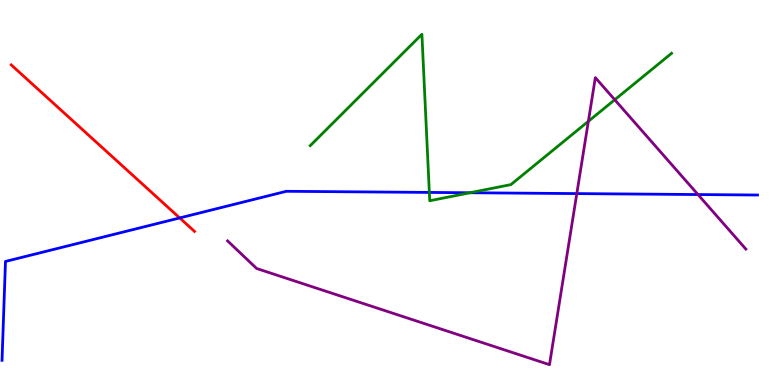[{'lines': ['blue', 'red'], 'intersections': [{'x': 2.32, 'y': 4.34}]}, {'lines': ['green', 'red'], 'intersections': []}, {'lines': ['purple', 'red'], 'intersections': []}, {'lines': ['blue', 'green'], 'intersections': [{'x': 5.54, 'y': 5.0}, {'x': 6.06, 'y': 4.99}]}, {'lines': ['blue', 'purple'], 'intersections': [{'x': 7.44, 'y': 4.97}, {'x': 9.01, 'y': 4.95}]}, {'lines': ['green', 'purple'], 'intersections': [{'x': 7.59, 'y': 6.85}, {'x': 7.93, 'y': 7.41}]}]